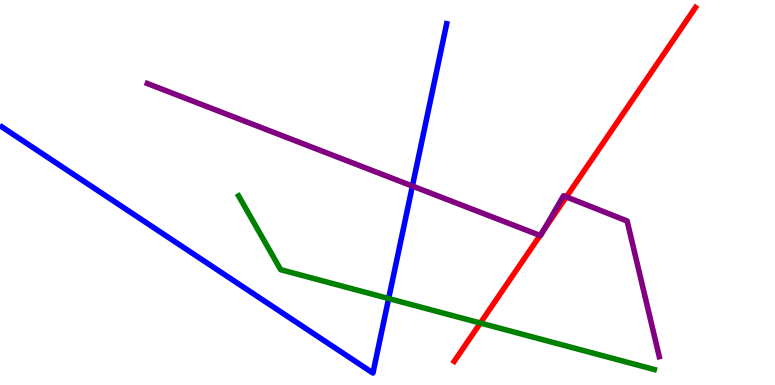[{'lines': ['blue', 'red'], 'intersections': []}, {'lines': ['green', 'red'], 'intersections': [{'x': 6.2, 'y': 1.61}]}, {'lines': ['purple', 'red'], 'intersections': [{'x': 6.97, 'y': 3.88}, {'x': 7.01, 'y': 4.01}, {'x': 7.31, 'y': 4.89}]}, {'lines': ['blue', 'green'], 'intersections': [{'x': 5.01, 'y': 2.25}]}, {'lines': ['blue', 'purple'], 'intersections': [{'x': 5.32, 'y': 5.17}]}, {'lines': ['green', 'purple'], 'intersections': []}]